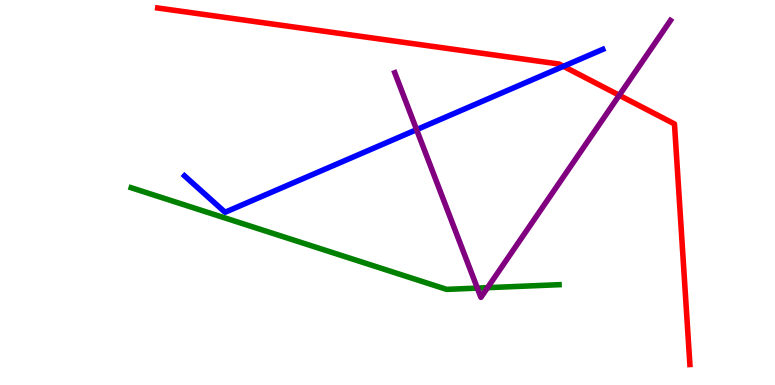[{'lines': ['blue', 'red'], 'intersections': [{'x': 7.27, 'y': 8.28}]}, {'lines': ['green', 'red'], 'intersections': []}, {'lines': ['purple', 'red'], 'intersections': [{'x': 7.99, 'y': 7.53}]}, {'lines': ['blue', 'green'], 'intersections': []}, {'lines': ['blue', 'purple'], 'intersections': [{'x': 5.38, 'y': 6.63}]}, {'lines': ['green', 'purple'], 'intersections': [{'x': 6.16, 'y': 2.52}, {'x': 6.29, 'y': 2.53}]}]